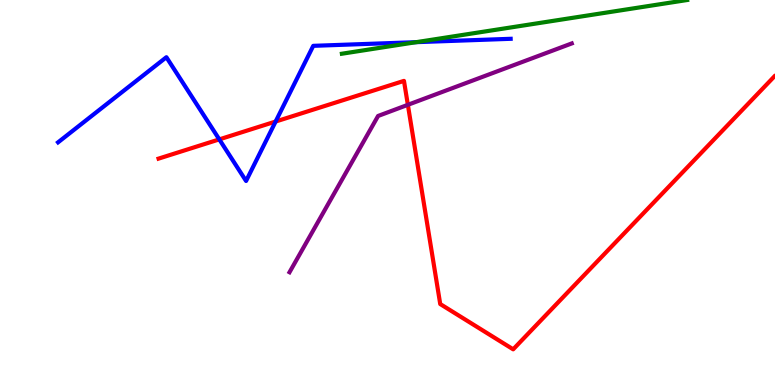[{'lines': ['blue', 'red'], 'intersections': [{'x': 2.83, 'y': 6.38}, {'x': 3.56, 'y': 6.84}]}, {'lines': ['green', 'red'], 'intersections': []}, {'lines': ['purple', 'red'], 'intersections': [{'x': 5.26, 'y': 7.28}]}, {'lines': ['blue', 'green'], 'intersections': [{'x': 5.37, 'y': 8.9}]}, {'lines': ['blue', 'purple'], 'intersections': []}, {'lines': ['green', 'purple'], 'intersections': []}]